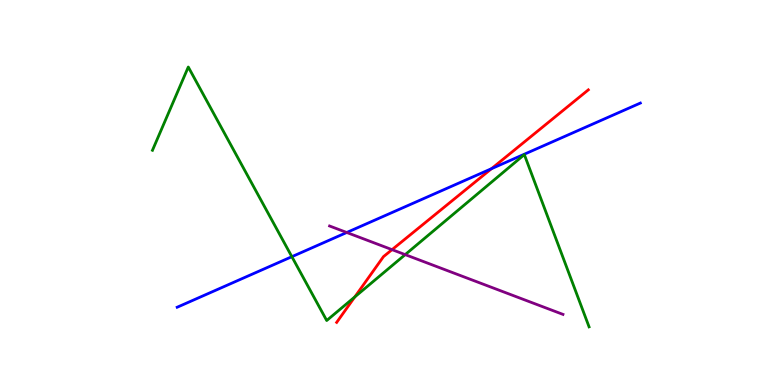[{'lines': ['blue', 'red'], 'intersections': [{'x': 6.34, 'y': 5.62}]}, {'lines': ['green', 'red'], 'intersections': [{'x': 4.58, 'y': 2.29}]}, {'lines': ['purple', 'red'], 'intersections': [{'x': 5.06, 'y': 3.52}]}, {'lines': ['blue', 'green'], 'intersections': [{'x': 3.77, 'y': 3.33}]}, {'lines': ['blue', 'purple'], 'intersections': [{'x': 4.47, 'y': 3.96}]}, {'lines': ['green', 'purple'], 'intersections': [{'x': 5.23, 'y': 3.39}]}]